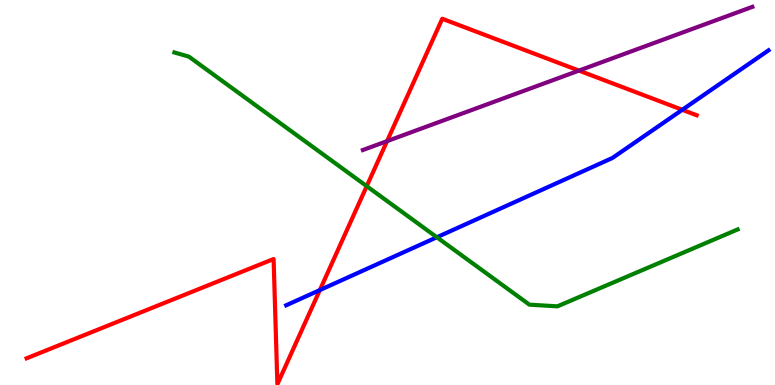[{'lines': ['blue', 'red'], 'intersections': [{'x': 4.13, 'y': 2.47}, {'x': 8.8, 'y': 7.15}]}, {'lines': ['green', 'red'], 'intersections': [{'x': 4.73, 'y': 5.16}]}, {'lines': ['purple', 'red'], 'intersections': [{'x': 4.99, 'y': 6.33}, {'x': 7.47, 'y': 8.17}]}, {'lines': ['blue', 'green'], 'intersections': [{'x': 5.64, 'y': 3.84}]}, {'lines': ['blue', 'purple'], 'intersections': []}, {'lines': ['green', 'purple'], 'intersections': []}]